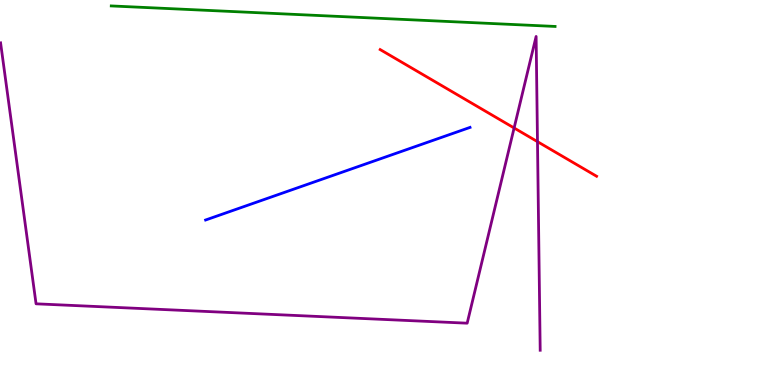[{'lines': ['blue', 'red'], 'intersections': []}, {'lines': ['green', 'red'], 'intersections': []}, {'lines': ['purple', 'red'], 'intersections': [{'x': 6.63, 'y': 6.68}, {'x': 6.94, 'y': 6.32}]}, {'lines': ['blue', 'green'], 'intersections': []}, {'lines': ['blue', 'purple'], 'intersections': []}, {'lines': ['green', 'purple'], 'intersections': []}]